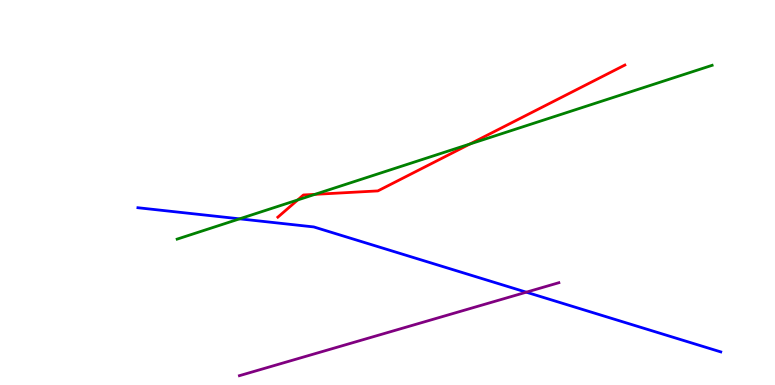[{'lines': ['blue', 'red'], 'intersections': []}, {'lines': ['green', 'red'], 'intersections': [{'x': 3.84, 'y': 4.81}, {'x': 4.06, 'y': 4.95}, {'x': 6.06, 'y': 6.26}]}, {'lines': ['purple', 'red'], 'intersections': []}, {'lines': ['blue', 'green'], 'intersections': [{'x': 3.09, 'y': 4.32}]}, {'lines': ['blue', 'purple'], 'intersections': [{'x': 6.79, 'y': 2.41}]}, {'lines': ['green', 'purple'], 'intersections': []}]